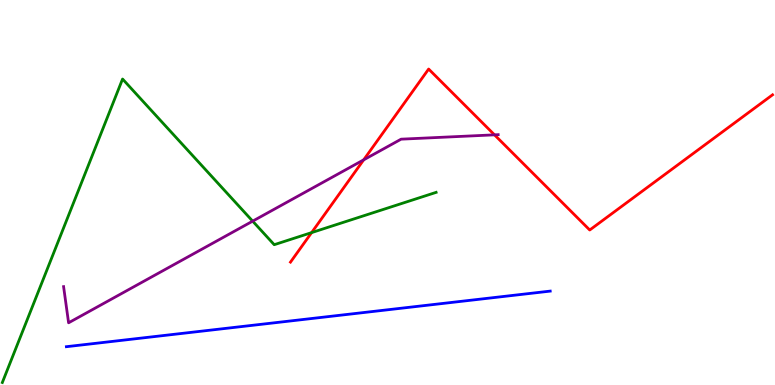[{'lines': ['blue', 'red'], 'intersections': []}, {'lines': ['green', 'red'], 'intersections': [{'x': 4.02, 'y': 3.96}]}, {'lines': ['purple', 'red'], 'intersections': [{'x': 4.69, 'y': 5.85}, {'x': 6.38, 'y': 6.5}]}, {'lines': ['blue', 'green'], 'intersections': []}, {'lines': ['blue', 'purple'], 'intersections': []}, {'lines': ['green', 'purple'], 'intersections': [{'x': 3.26, 'y': 4.26}]}]